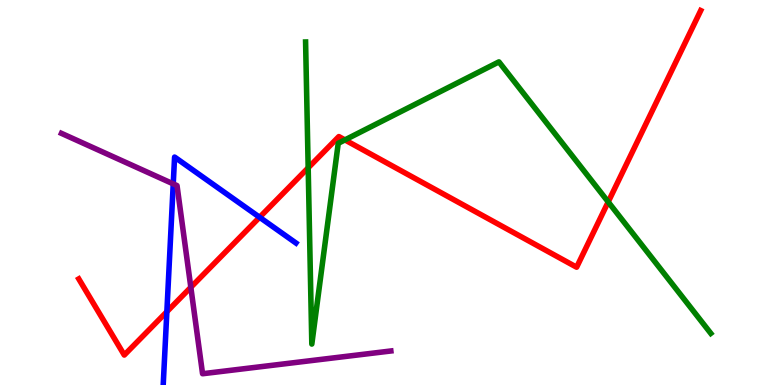[{'lines': ['blue', 'red'], 'intersections': [{'x': 2.15, 'y': 1.9}, {'x': 3.35, 'y': 4.36}]}, {'lines': ['green', 'red'], 'intersections': [{'x': 3.98, 'y': 5.64}, {'x': 4.45, 'y': 6.37}, {'x': 7.85, 'y': 4.76}]}, {'lines': ['purple', 'red'], 'intersections': [{'x': 2.46, 'y': 2.54}]}, {'lines': ['blue', 'green'], 'intersections': []}, {'lines': ['blue', 'purple'], 'intersections': [{'x': 2.24, 'y': 5.22}]}, {'lines': ['green', 'purple'], 'intersections': []}]